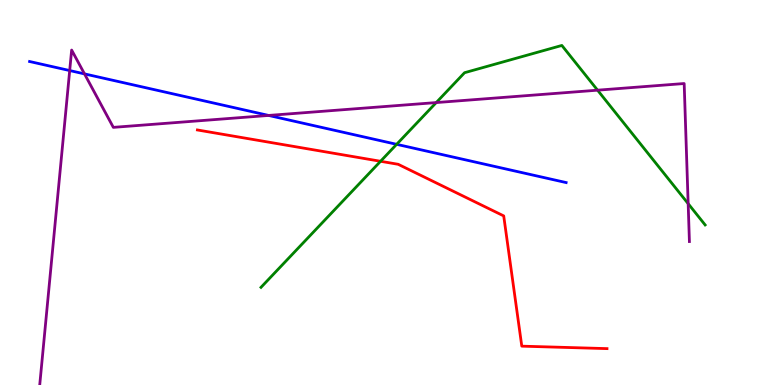[{'lines': ['blue', 'red'], 'intersections': []}, {'lines': ['green', 'red'], 'intersections': [{'x': 4.91, 'y': 5.81}]}, {'lines': ['purple', 'red'], 'intersections': []}, {'lines': ['blue', 'green'], 'intersections': [{'x': 5.12, 'y': 6.25}]}, {'lines': ['blue', 'purple'], 'intersections': [{'x': 0.899, 'y': 8.17}, {'x': 1.09, 'y': 8.08}, {'x': 3.47, 'y': 7.0}]}, {'lines': ['green', 'purple'], 'intersections': [{'x': 5.63, 'y': 7.34}, {'x': 7.71, 'y': 7.66}, {'x': 8.88, 'y': 4.71}]}]